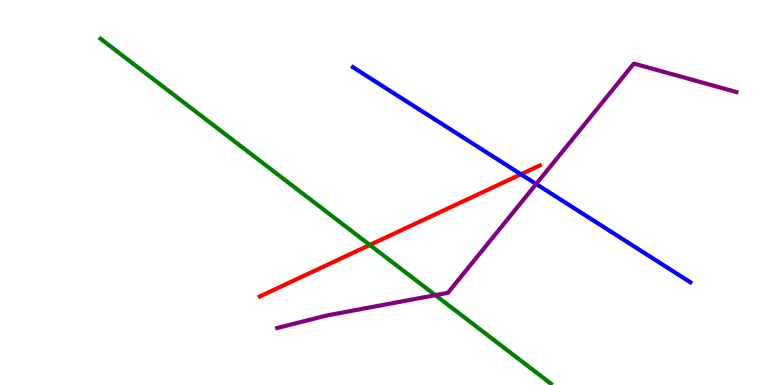[{'lines': ['blue', 'red'], 'intersections': [{'x': 6.72, 'y': 5.47}]}, {'lines': ['green', 'red'], 'intersections': [{'x': 4.77, 'y': 3.64}]}, {'lines': ['purple', 'red'], 'intersections': []}, {'lines': ['blue', 'green'], 'intersections': []}, {'lines': ['blue', 'purple'], 'intersections': [{'x': 6.92, 'y': 5.22}]}, {'lines': ['green', 'purple'], 'intersections': [{'x': 5.62, 'y': 2.33}]}]